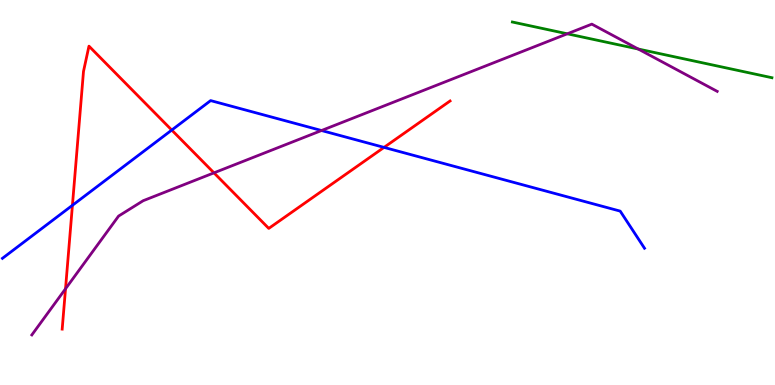[{'lines': ['blue', 'red'], 'intersections': [{'x': 0.934, 'y': 4.67}, {'x': 2.22, 'y': 6.62}, {'x': 4.96, 'y': 6.17}]}, {'lines': ['green', 'red'], 'intersections': []}, {'lines': ['purple', 'red'], 'intersections': [{'x': 0.845, 'y': 2.5}, {'x': 2.76, 'y': 5.51}]}, {'lines': ['blue', 'green'], 'intersections': []}, {'lines': ['blue', 'purple'], 'intersections': [{'x': 4.15, 'y': 6.61}]}, {'lines': ['green', 'purple'], 'intersections': [{'x': 7.32, 'y': 9.12}, {'x': 8.24, 'y': 8.73}]}]